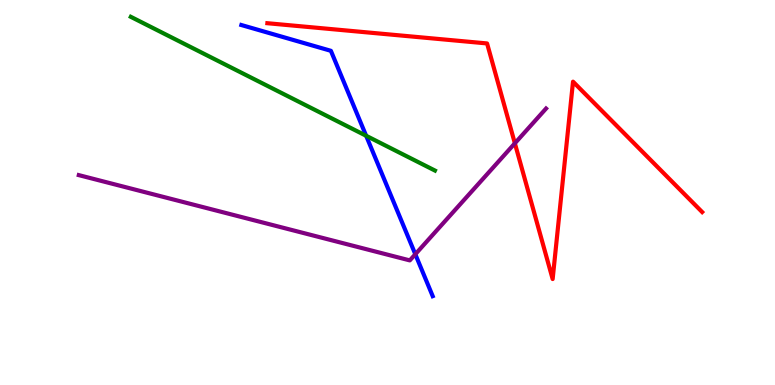[{'lines': ['blue', 'red'], 'intersections': []}, {'lines': ['green', 'red'], 'intersections': []}, {'lines': ['purple', 'red'], 'intersections': [{'x': 6.64, 'y': 6.28}]}, {'lines': ['blue', 'green'], 'intersections': [{'x': 4.72, 'y': 6.47}]}, {'lines': ['blue', 'purple'], 'intersections': [{'x': 5.36, 'y': 3.4}]}, {'lines': ['green', 'purple'], 'intersections': []}]